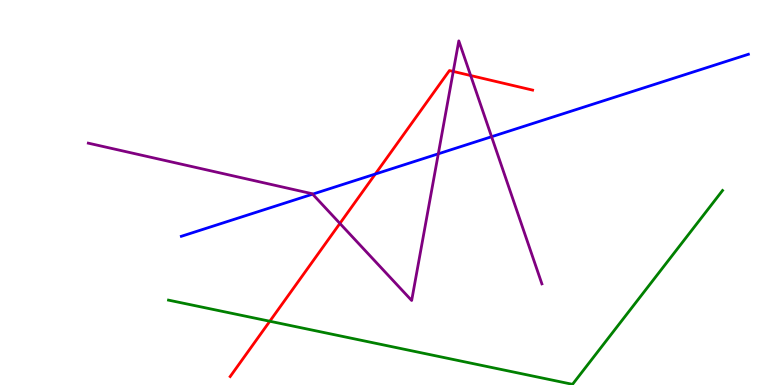[{'lines': ['blue', 'red'], 'intersections': [{'x': 4.84, 'y': 5.48}]}, {'lines': ['green', 'red'], 'intersections': [{'x': 3.48, 'y': 1.66}]}, {'lines': ['purple', 'red'], 'intersections': [{'x': 4.39, 'y': 4.2}, {'x': 5.85, 'y': 8.14}, {'x': 6.07, 'y': 8.04}]}, {'lines': ['blue', 'green'], 'intersections': []}, {'lines': ['blue', 'purple'], 'intersections': [{'x': 4.03, 'y': 4.96}, {'x': 5.66, 'y': 6.0}, {'x': 6.34, 'y': 6.45}]}, {'lines': ['green', 'purple'], 'intersections': []}]